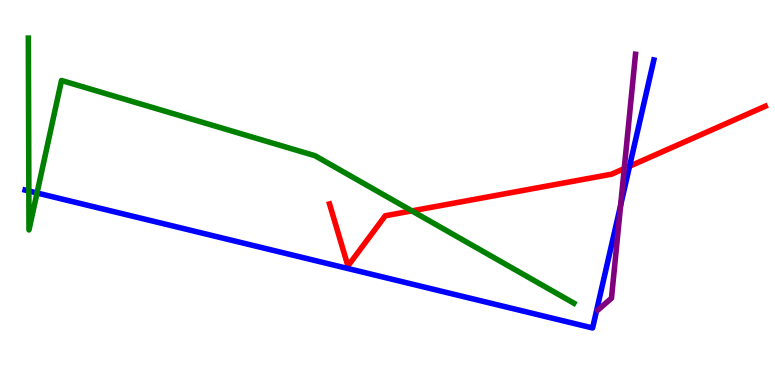[{'lines': ['blue', 'red'], 'intersections': [{'x': 8.12, 'y': 5.68}]}, {'lines': ['green', 'red'], 'intersections': [{'x': 5.31, 'y': 4.52}]}, {'lines': ['purple', 'red'], 'intersections': [{'x': 8.05, 'y': 5.62}]}, {'lines': ['blue', 'green'], 'intersections': [{'x': 0.372, 'y': 5.04}, {'x': 0.478, 'y': 4.99}]}, {'lines': ['blue', 'purple'], 'intersections': [{'x': 8.01, 'y': 4.67}]}, {'lines': ['green', 'purple'], 'intersections': []}]